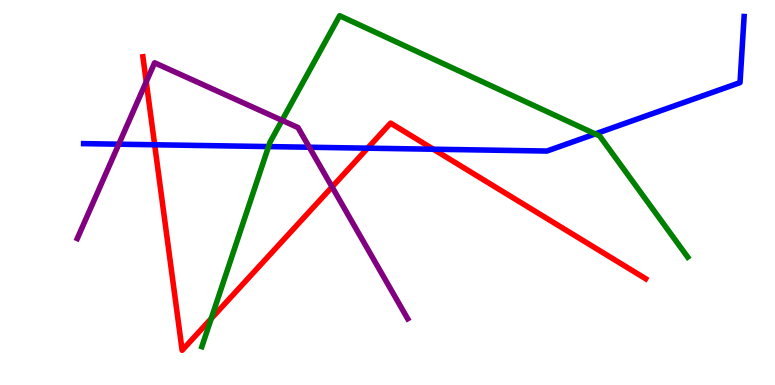[{'lines': ['blue', 'red'], 'intersections': [{'x': 2.0, 'y': 6.24}, {'x': 4.74, 'y': 6.15}, {'x': 5.59, 'y': 6.12}]}, {'lines': ['green', 'red'], 'intersections': [{'x': 2.73, 'y': 1.72}]}, {'lines': ['purple', 'red'], 'intersections': [{'x': 1.89, 'y': 7.88}, {'x': 4.28, 'y': 5.14}]}, {'lines': ['blue', 'green'], 'intersections': [{'x': 3.47, 'y': 6.19}, {'x': 7.68, 'y': 6.52}]}, {'lines': ['blue', 'purple'], 'intersections': [{'x': 1.53, 'y': 6.25}, {'x': 3.99, 'y': 6.18}]}, {'lines': ['green', 'purple'], 'intersections': [{'x': 3.64, 'y': 6.87}]}]